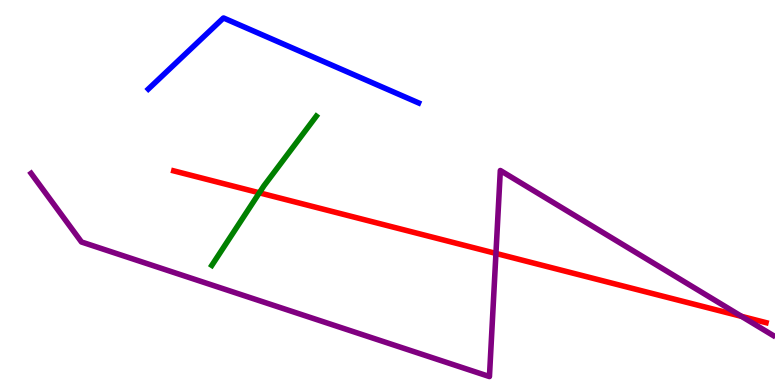[{'lines': ['blue', 'red'], 'intersections': []}, {'lines': ['green', 'red'], 'intersections': [{'x': 3.35, 'y': 4.99}]}, {'lines': ['purple', 'red'], 'intersections': [{'x': 6.4, 'y': 3.42}, {'x': 9.57, 'y': 1.78}]}, {'lines': ['blue', 'green'], 'intersections': []}, {'lines': ['blue', 'purple'], 'intersections': []}, {'lines': ['green', 'purple'], 'intersections': []}]